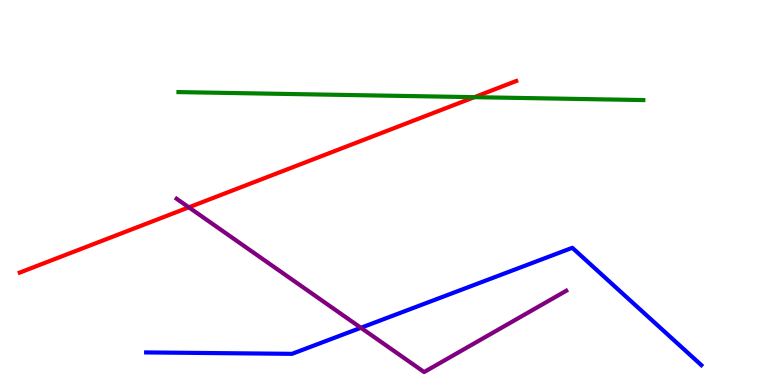[{'lines': ['blue', 'red'], 'intersections': []}, {'lines': ['green', 'red'], 'intersections': [{'x': 6.12, 'y': 7.48}]}, {'lines': ['purple', 'red'], 'intersections': [{'x': 2.44, 'y': 4.61}]}, {'lines': ['blue', 'green'], 'intersections': []}, {'lines': ['blue', 'purple'], 'intersections': [{'x': 4.66, 'y': 1.49}]}, {'lines': ['green', 'purple'], 'intersections': []}]